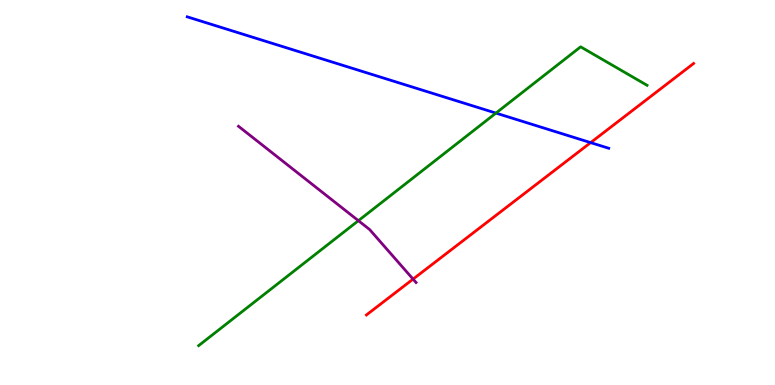[{'lines': ['blue', 'red'], 'intersections': [{'x': 7.62, 'y': 6.3}]}, {'lines': ['green', 'red'], 'intersections': []}, {'lines': ['purple', 'red'], 'intersections': [{'x': 5.33, 'y': 2.75}]}, {'lines': ['blue', 'green'], 'intersections': [{'x': 6.4, 'y': 7.06}]}, {'lines': ['blue', 'purple'], 'intersections': []}, {'lines': ['green', 'purple'], 'intersections': [{'x': 4.62, 'y': 4.27}]}]